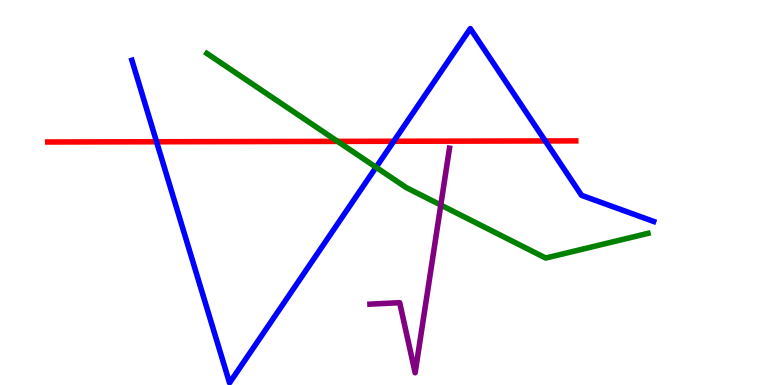[{'lines': ['blue', 'red'], 'intersections': [{'x': 2.02, 'y': 6.32}, {'x': 5.08, 'y': 6.33}, {'x': 7.04, 'y': 6.34}]}, {'lines': ['green', 'red'], 'intersections': [{'x': 4.36, 'y': 6.33}]}, {'lines': ['purple', 'red'], 'intersections': []}, {'lines': ['blue', 'green'], 'intersections': [{'x': 4.85, 'y': 5.66}]}, {'lines': ['blue', 'purple'], 'intersections': []}, {'lines': ['green', 'purple'], 'intersections': [{'x': 5.69, 'y': 4.67}]}]